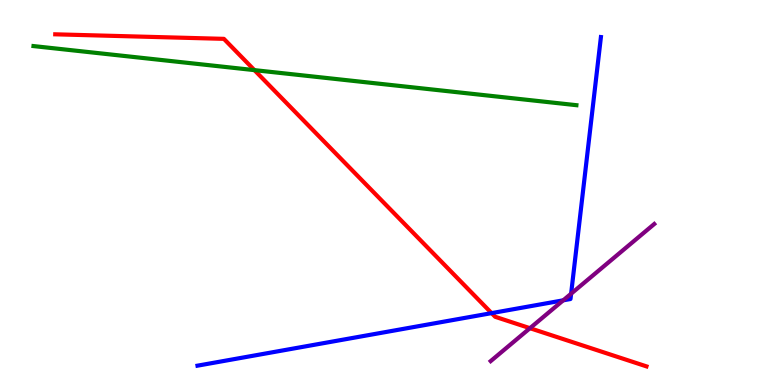[{'lines': ['blue', 'red'], 'intersections': [{'x': 6.34, 'y': 1.87}]}, {'lines': ['green', 'red'], 'intersections': [{'x': 3.28, 'y': 8.18}]}, {'lines': ['purple', 'red'], 'intersections': [{'x': 6.84, 'y': 1.48}]}, {'lines': ['blue', 'green'], 'intersections': []}, {'lines': ['blue', 'purple'], 'intersections': [{'x': 7.27, 'y': 2.2}, {'x': 7.37, 'y': 2.37}]}, {'lines': ['green', 'purple'], 'intersections': []}]